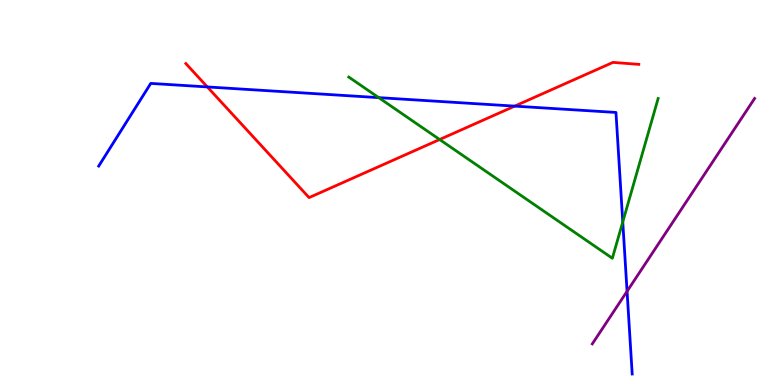[{'lines': ['blue', 'red'], 'intersections': [{'x': 2.68, 'y': 7.74}, {'x': 6.64, 'y': 7.24}]}, {'lines': ['green', 'red'], 'intersections': [{'x': 5.67, 'y': 6.38}]}, {'lines': ['purple', 'red'], 'intersections': []}, {'lines': ['blue', 'green'], 'intersections': [{'x': 4.89, 'y': 7.46}, {'x': 8.04, 'y': 4.24}]}, {'lines': ['blue', 'purple'], 'intersections': [{'x': 8.09, 'y': 2.43}]}, {'lines': ['green', 'purple'], 'intersections': []}]